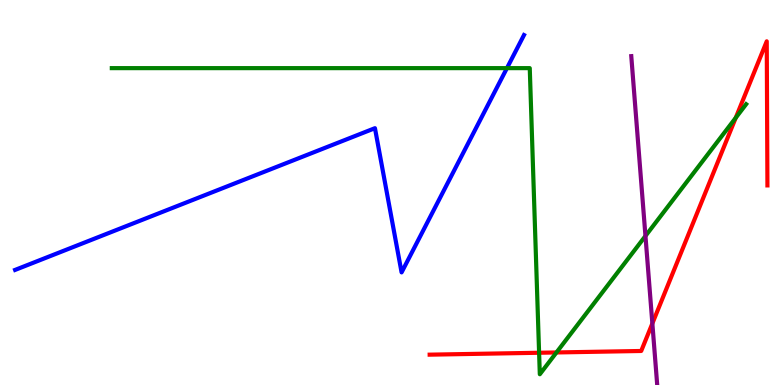[{'lines': ['blue', 'red'], 'intersections': []}, {'lines': ['green', 'red'], 'intersections': [{'x': 6.96, 'y': 0.838}, {'x': 7.18, 'y': 0.845}, {'x': 9.49, 'y': 6.94}]}, {'lines': ['purple', 'red'], 'intersections': [{'x': 8.42, 'y': 1.6}]}, {'lines': ['blue', 'green'], 'intersections': [{'x': 6.54, 'y': 8.23}]}, {'lines': ['blue', 'purple'], 'intersections': []}, {'lines': ['green', 'purple'], 'intersections': [{'x': 8.33, 'y': 3.87}]}]